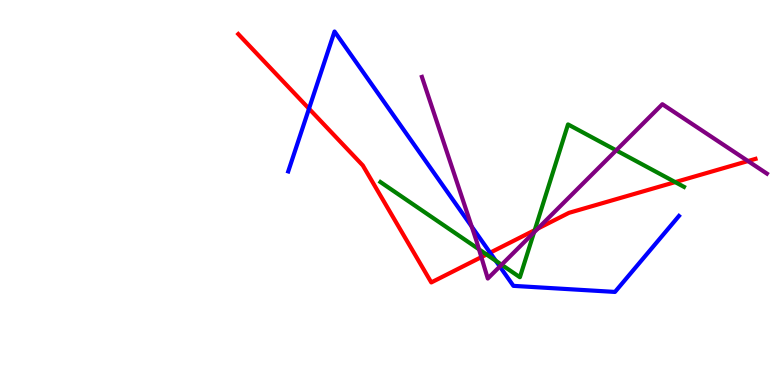[{'lines': ['blue', 'red'], 'intersections': [{'x': 3.99, 'y': 7.18}, {'x': 6.32, 'y': 3.44}]}, {'lines': ['green', 'red'], 'intersections': [{'x': 6.28, 'y': 3.39}, {'x': 6.9, 'y': 4.02}, {'x': 8.71, 'y': 5.27}]}, {'lines': ['purple', 'red'], 'intersections': [{'x': 6.21, 'y': 3.32}, {'x': 6.94, 'y': 4.06}, {'x': 9.65, 'y': 5.82}]}, {'lines': ['blue', 'green'], 'intersections': [{'x': 6.4, 'y': 3.23}]}, {'lines': ['blue', 'purple'], 'intersections': [{'x': 6.09, 'y': 4.12}, {'x': 6.45, 'y': 3.08}]}, {'lines': ['green', 'purple'], 'intersections': [{'x': 6.18, 'y': 3.52}, {'x': 6.47, 'y': 3.12}, {'x': 6.89, 'y': 3.96}, {'x': 7.95, 'y': 6.09}]}]